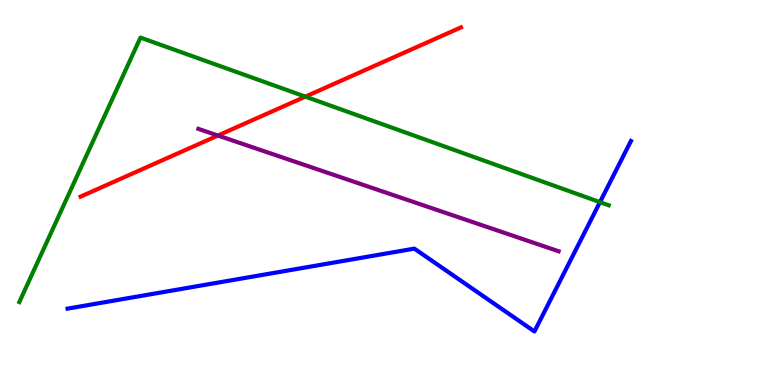[{'lines': ['blue', 'red'], 'intersections': []}, {'lines': ['green', 'red'], 'intersections': [{'x': 3.94, 'y': 7.49}]}, {'lines': ['purple', 'red'], 'intersections': [{'x': 2.81, 'y': 6.48}]}, {'lines': ['blue', 'green'], 'intersections': [{'x': 7.74, 'y': 4.75}]}, {'lines': ['blue', 'purple'], 'intersections': []}, {'lines': ['green', 'purple'], 'intersections': []}]